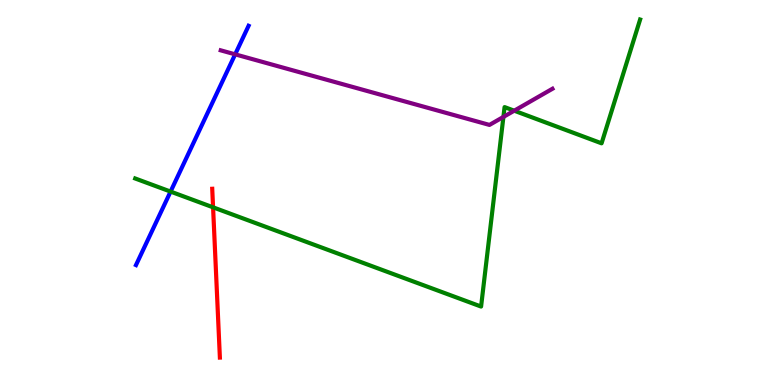[{'lines': ['blue', 'red'], 'intersections': []}, {'lines': ['green', 'red'], 'intersections': [{'x': 2.75, 'y': 4.61}]}, {'lines': ['purple', 'red'], 'intersections': []}, {'lines': ['blue', 'green'], 'intersections': [{'x': 2.2, 'y': 5.02}]}, {'lines': ['blue', 'purple'], 'intersections': [{'x': 3.03, 'y': 8.59}]}, {'lines': ['green', 'purple'], 'intersections': [{'x': 6.5, 'y': 6.96}, {'x': 6.64, 'y': 7.12}]}]